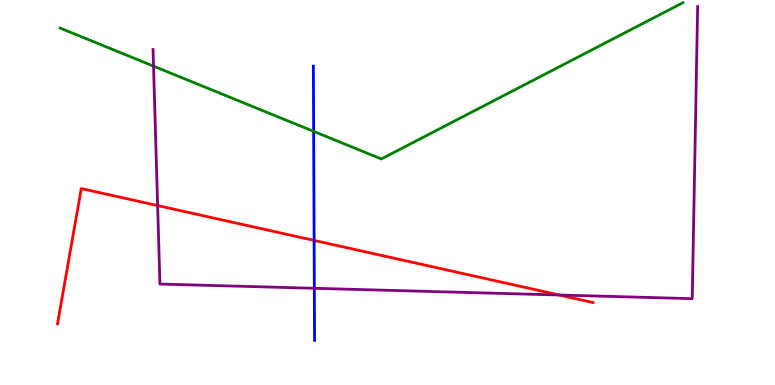[{'lines': ['blue', 'red'], 'intersections': [{'x': 4.05, 'y': 3.76}]}, {'lines': ['green', 'red'], 'intersections': []}, {'lines': ['purple', 'red'], 'intersections': [{'x': 2.03, 'y': 4.66}, {'x': 7.22, 'y': 2.34}]}, {'lines': ['blue', 'green'], 'intersections': [{'x': 4.05, 'y': 6.59}]}, {'lines': ['blue', 'purple'], 'intersections': [{'x': 4.06, 'y': 2.51}]}, {'lines': ['green', 'purple'], 'intersections': [{'x': 1.98, 'y': 8.28}]}]